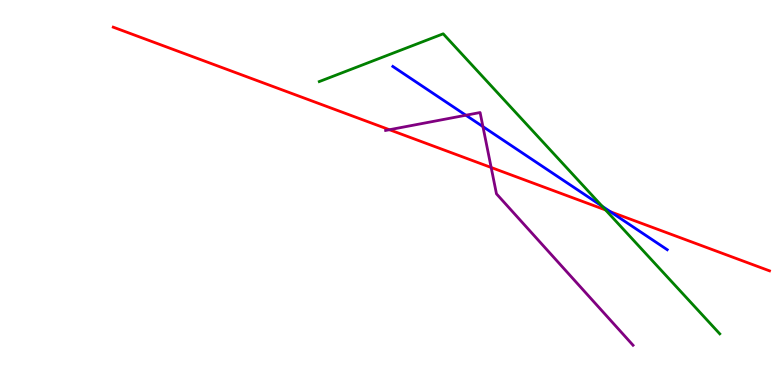[{'lines': ['blue', 'red'], 'intersections': [{'x': 7.88, 'y': 4.5}]}, {'lines': ['green', 'red'], 'intersections': [{'x': 7.81, 'y': 4.55}]}, {'lines': ['purple', 'red'], 'intersections': [{'x': 5.02, 'y': 6.63}, {'x': 6.34, 'y': 5.65}]}, {'lines': ['blue', 'green'], 'intersections': [{'x': 7.77, 'y': 4.64}]}, {'lines': ['blue', 'purple'], 'intersections': [{'x': 6.01, 'y': 7.01}, {'x': 6.23, 'y': 6.71}]}, {'lines': ['green', 'purple'], 'intersections': []}]